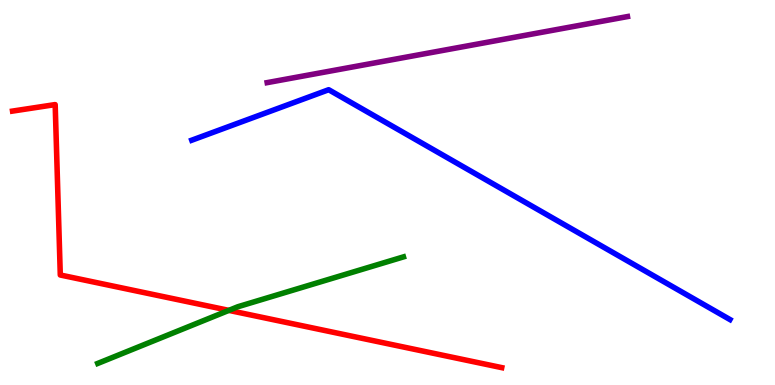[{'lines': ['blue', 'red'], 'intersections': []}, {'lines': ['green', 'red'], 'intersections': [{'x': 2.95, 'y': 1.94}]}, {'lines': ['purple', 'red'], 'intersections': []}, {'lines': ['blue', 'green'], 'intersections': []}, {'lines': ['blue', 'purple'], 'intersections': []}, {'lines': ['green', 'purple'], 'intersections': []}]